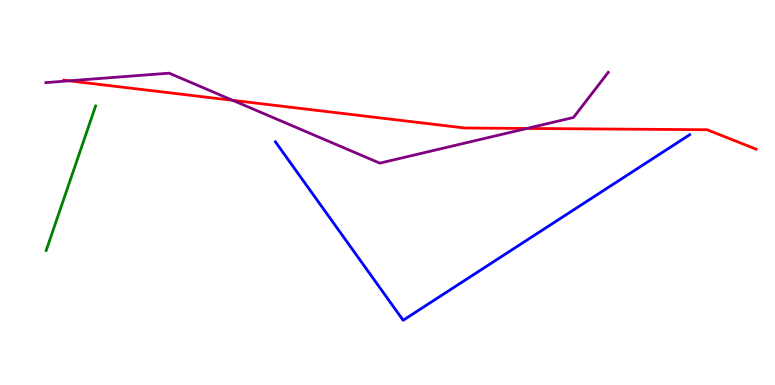[{'lines': ['blue', 'red'], 'intersections': []}, {'lines': ['green', 'red'], 'intersections': []}, {'lines': ['purple', 'red'], 'intersections': [{'x': 0.893, 'y': 7.9}, {'x': 3.0, 'y': 7.39}, {'x': 6.8, 'y': 6.66}]}, {'lines': ['blue', 'green'], 'intersections': []}, {'lines': ['blue', 'purple'], 'intersections': []}, {'lines': ['green', 'purple'], 'intersections': []}]